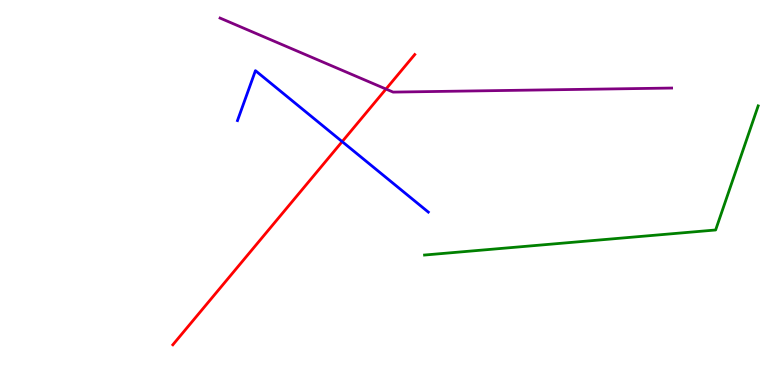[{'lines': ['blue', 'red'], 'intersections': [{'x': 4.42, 'y': 6.32}]}, {'lines': ['green', 'red'], 'intersections': []}, {'lines': ['purple', 'red'], 'intersections': [{'x': 4.98, 'y': 7.69}]}, {'lines': ['blue', 'green'], 'intersections': []}, {'lines': ['blue', 'purple'], 'intersections': []}, {'lines': ['green', 'purple'], 'intersections': []}]